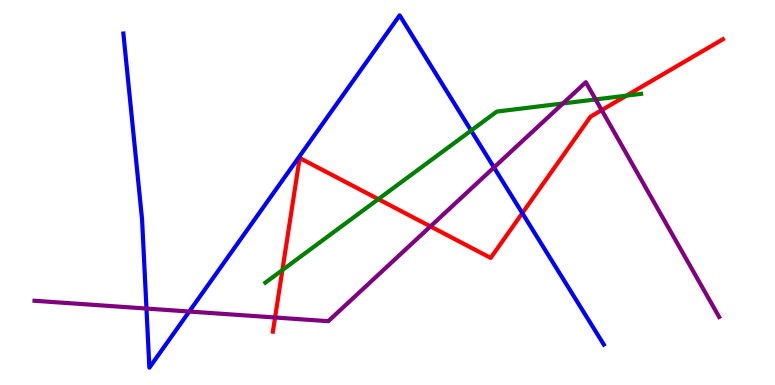[{'lines': ['blue', 'red'], 'intersections': [{'x': 6.74, 'y': 4.46}]}, {'lines': ['green', 'red'], 'intersections': [{'x': 3.64, 'y': 2.99}, {'x': 4.88, 'y': 4.83}, {'x': 8.08, 'y': 7.52}]}, {'lines': ['purple', 'red'], 'intersections': [{'x': 3.55, 'y': 1.75}, {'x': 5.55, 'y': 4.12}, {'x': 7.76, 'y': 7.14}]}, {'lines': ['blue', 'green'], 'intersections': [{'x': 6.08, 'y': 6.61}]}, {'lines': ['blue', 'purple'], 'intersections': [{'x': 1.89, 'y': 1.99}, {'x': 2.44, 'y': 1.91}, {'x': 6.37, 'y': 5.65}]}, {'lines': ['green', 'purple'], 'intersections': [{'x': 7.26, 'y': 7.31}, {'x': 7.69, 'y': 7.42}]}]